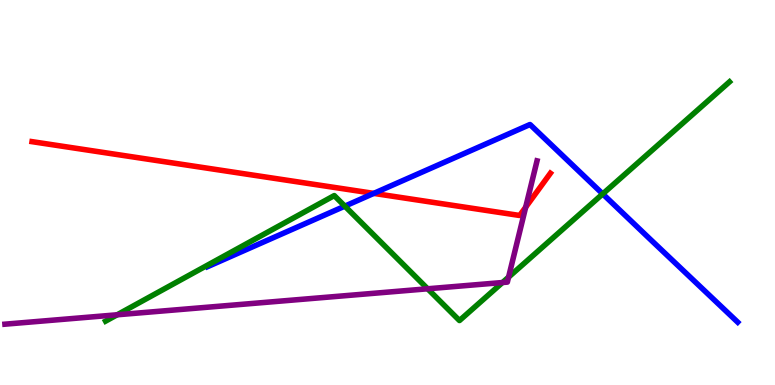[{'lines': ['blue', 'red'], 'intersections': [{'x': 4.82, 'y': 4.98}]}, {'lines': ['green', 'red'], 'intersections': []}, {'lines': ['purple', 'red'], 'intersections': [{'x': 6.78, 'y': 4.62}]}, {'lines': ['blue', 'green'], 'intersections': [{'x': 4.45, 'y': 4.65}, {'x': 7.78, 'y': 4.96}]}, {'lines': ['blue', 'purple'], 'intersections': []}, {'lines': ['green', 'purple'], 'intersections': [{'x': 1.51, 'y': 1.82}, {'x': 5.52, 'y': 2.5}, {'x': 6.48, 'y': 2.66}, {'x': 6.56, 'y': 2.8}]}]